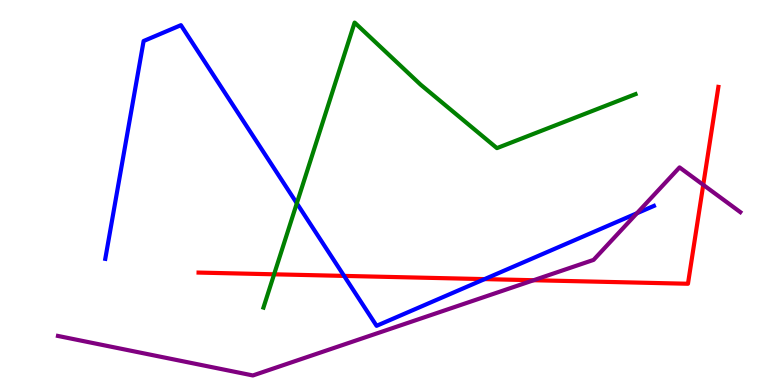[{'lines': ['blue', 'red'], 'intersections': [{'x': 4.44, 'y': 2.83}, {'x': 6.25, 'y': 2.75}]}, {'lines': ['green', 'red'], 'intersections': [{'x': 3.54, 'y': 2.88}]}, {'lines': ['purple', 'red'], 'intersections': [{'x': 6.89, 'y': 2.72}, {'x': 9.07, 'y': 5.2}]}, {'lines': ['blue', 'green'], 'intersections': [{'x': 3.83, 'y': 4.72}]}, {'lines': ['blue', 'purple'], 'intersections': [{'x': 8.22, 'y': 4.46}]}, {'lines': ['green', 'purple'], 'intersections': []}]